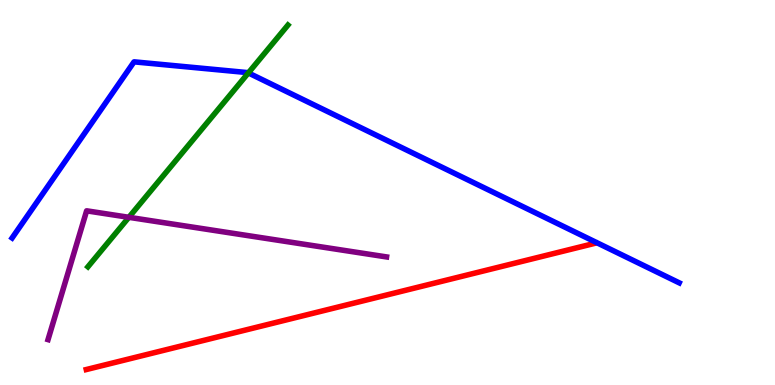[{'lines': ['blue', 'red'], 'intersections': []}, {'lines': ['green', 'red'], 'intersections': []}, {'lines': ['purple', 'red'], 'intersections': []}, {'lines': ['blue', 'green'], 'intersections': [{'x': 3.2, 'y': 8.11}]}, {'lines': ['blue', 'purple'], 'intersections': []}, {'lines': ['green', 'purple'], 'intersections': [{'x': 1.66, 'y': 4.36}]}]